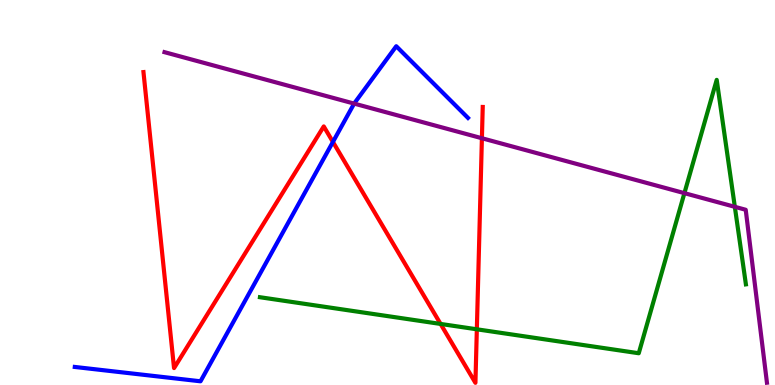[{'lines': ['blue', 'red'], 'intersections': [{'x': 4.3, 'y': 6.31}]}, {'lines': ['green', 'red'], 'intersections': [{'x': 5.68, 'y': 1.59}, {'x': 6.15, 'y': 1.45}]}, {'lines': ['purple', 'red'], 'intersections': [{'x': 6.22, 'y': 6.41}]}, {'lines': ['blue', 'green'], 'intersections': []}, {'lines': ['blue', 'purple'], 'intersections': [{'x': 4.57, 'y': 7.31}]}, {'lines': ['green', 'purple'], 'intersections': [{'x': 8.83, 'y': 4.98}, {'x': 9.48, 'y': 4.63}]}]